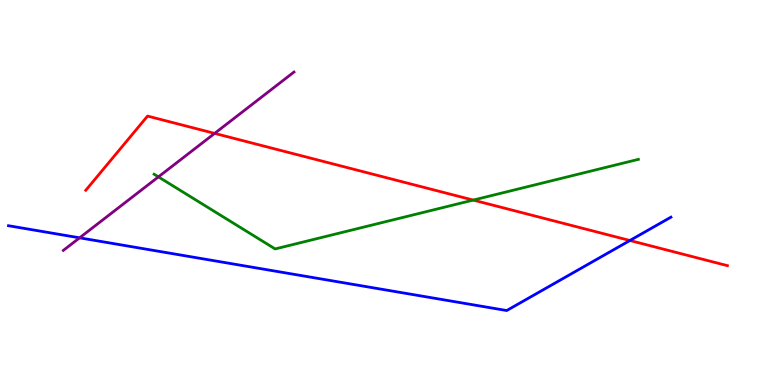[{'lines': ['blue', 'red'], 'intersections': [{'x': 8.13, 'y': 3.75}]}, {'lines': ['green', 'red'], 'intersections': [{'x': 6.11, 'y': 4.8}]}, {'lines': ['purple', 'red'], 'intersections': [{'x': 2.77, 'y': 6.54}]}, {'lines': ['blue', 'green'], 'intersections': []}, {'lines': ['blue', 'purple'], 'intersections': [{'x': 1.03, 'y': 3.82}]}, {'lines': ['green', 'purple'], 'intersections': [{'x': 2.04, 'y': 5.41}]}]